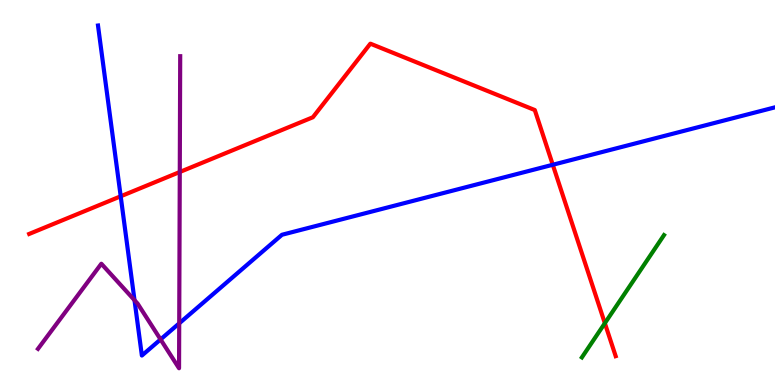[{'lines': ['blue', 'red'], 'intersections': [{'x': 1.56, 'y': 4.9}, {'x': 7.13, 'y': 5.72}]}, {'lines': ['green', 'red'], 'intersections': [{'x': 7.8, 'y': 1.61}]}, {'lines': ['purple', 'red'], 'intersections': [{'x': 2.32, 'y': 5.53}]}, {'lines': ['blue', 'green'], 'intersections': []}, {'lines': ['blue', 'purple'], 'intersections': [{'x': 1.74, 'y': 2.2}, {'x': 2.07, 'y': 1.18}, {'x': 2.31, 'y': 1.6}]}, {'lines': ['green', 'purple'], 'intersections': []}]